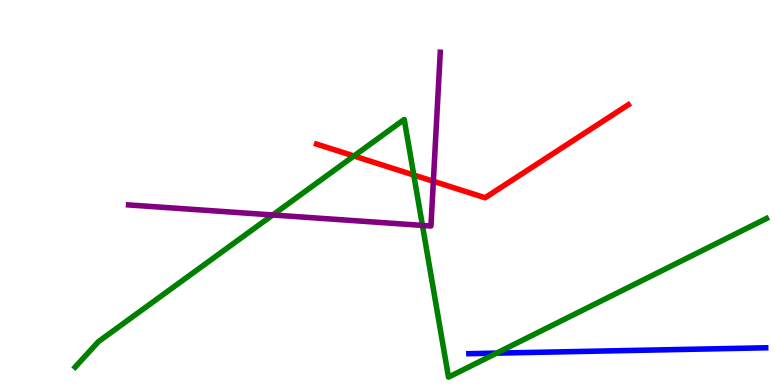[{'lines': ['blue', 'red'], 'intersections': []}, {'lines': ['green', 'red'], 'intersections': [{'x': 4.57, 'y': 5.95}, {'x': 5.34, 'y': 5.45}]}, {'lines': ['purple', 'red'], 'intersections': [{'x': 5.59, 'y': 5.29}]}, {'lines': ['blue', 'green'], 'intersections': [{'x': 6.41, 'y': 0.828}]}, {'lines': ['blue', 'purple'], 'intersections': []}, {'lines': ['green', 'purple'], 'intersections': [{'x': 3.52, 'y': 4.42}, {'x': 5.45, 'y': 4.15}]}]